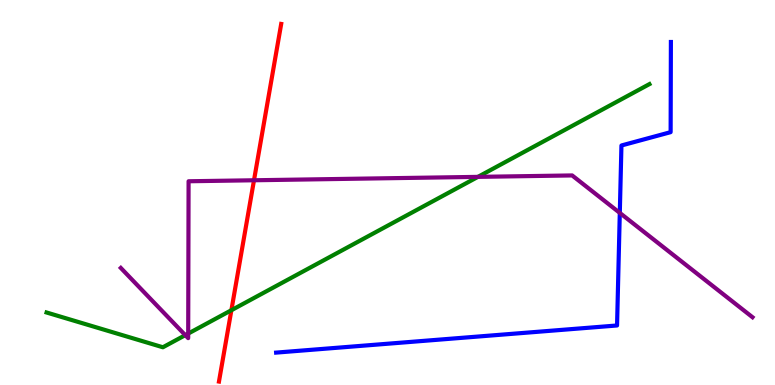[{'lines': ['blue', 'red'], 'intersections': []}, {'lines': ['green', 'red'], 'intersections': [{'x': 2.99, 'y': 1.94}]}, {'lines': ['purple', 'red'], 'intersections': [{'x': 3.28, 'y': 5.32}]}, {'lines': ['blue', 'green'], 'intersections': []}, {'lines': ['blue', 'purple'], 'intersections': [{'x': 8.0, 'y': 4.47}]}, {'lines': ['green', 'purple'], 'intersections': [{'x': 2.39, 'y': 1.29}, {'x': 2.43, 'y': 1.34}, {'x': 6.17, 'y': 5.41}]}]